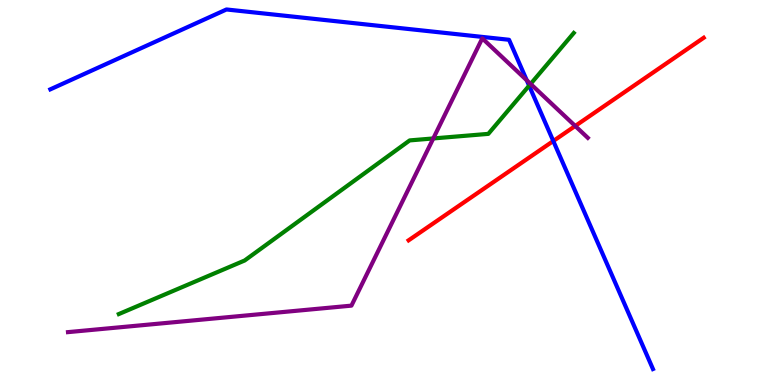[{'lines': ['blue', 'red'], 'intersections': [{'x': 7.14, 'y': 6.34}]}, {'lines': ['green', 'red'], 'intersections': []}, {'lines': ['purple', 'red'], 'intersections': [{'x': 7.42, 'y': 6.73}]}, {'lines': ['blue', 'green'], 'intersections': [{'x': 6.83, 'y': 7.77}]}, {'lines': ['blue', 'purple'], 'intersections': [{'x': 6.8, 'y': 7.91}]}, {'lines': ['green', 'purple'], 'intersections': [{'x': 5.59, 'y': 6.4}, {'x': 6.85, 'y': 7.82}]}]